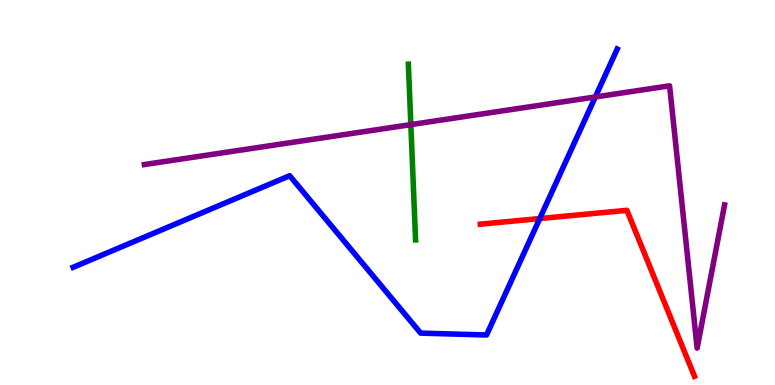[{'lines': ['blue', 'red'], 'intersections': [{'x': 6.96, 'y': 4.32}]}, {'lines': ['green', 'red'], 'intersections': []}, {'lines': ['purple', 'red'], 'intersections': []}, {'lines': ['blue', 'green'], 'intersections': []}, {'lines': ['blue', 'purple'], 'intersections': [{'x': 7.68, 'y': 7.48}]}, {'lines': ['green', 'purple'], 'intersections': [{'x': 5.3, 'y': 6.76}]}]